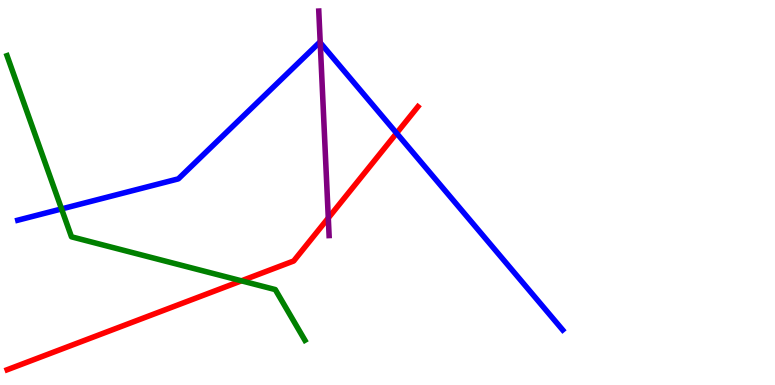[{'lines': ['blue', 'red'], 'intersections': [{'x': 5.12, 'y': 6.54}]}, {'lines': ['green', 'red'], 'intersections': [{'x': 3.12, 'y': 2.71}]}, {'lines': ['purple', 'red'], 'intersections': [{'x': 4.24, 'y': 4.34}]}, {'lines': ['blue', 'green'], 'intersections': [{'x': 0.794, 'y': 4.57}]}, {'lines': ['blue', 'purple'], 'intersections': [{'x': 4.13, 'y': 8.89}]}, {'lines': ['green', 'purple'], 'intersections': []}]